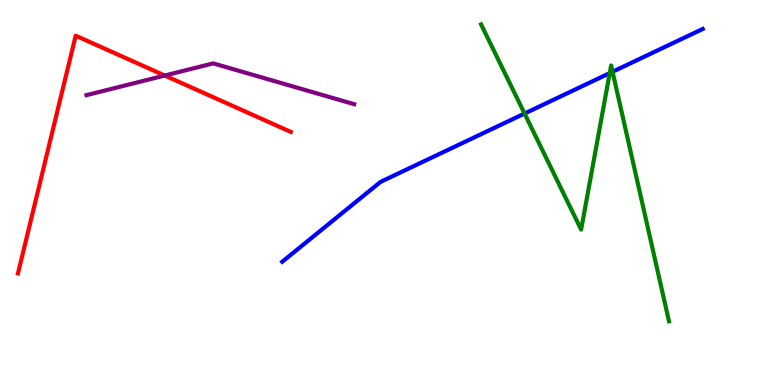[{'lines': ['blue', 'red'], 'intersections': []}, {'lines': ['green', 'red'], 'intersections': []}, {'lines': ['purple', 'red'], 'intersections': [{'x': 2.13, 'y': 8.04}]}, {'lines': ['blue', 'green'], 'intersections': [{'x': 6.77, 'y': 7.05}, {'x': 7.87, 'y': 8.1}, {'x': 7.9, 'y': 8.14}]}, {'lines': ['blue', 'purple'], 'intersections': []}, {'lines': ['green', 'purple'], 'intersections': []}]